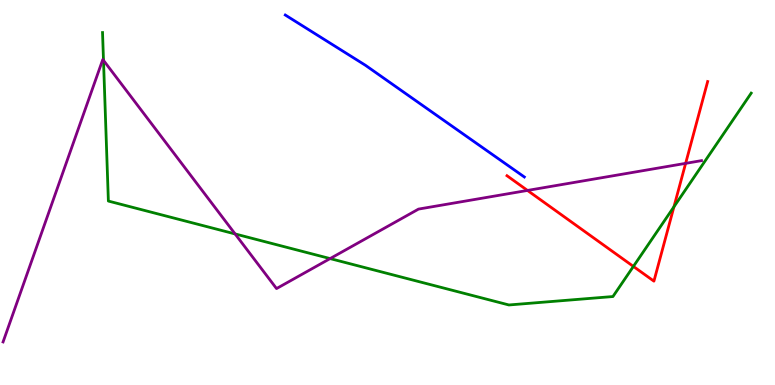[{'lines': ['blue', 'red'], 'intersections': []}, {'lines': ['green', 'red'], 'intersections': [{'x': 8.17, 'y': 3.08}, {'x': 8.7, 'y': 4.63}]}, {'lines': ['purple', 'red'], 'intersections': [{'x': 6.81, 'y': 5.05}, {'x': 8.85, 'y': 5.76}]}, {'lines': ['blue', 'green'], 'intersections': []}, {'lines': ['blue', 'purple'], 'intersections': []}, {'lines': ['green', 'purple'], 'intersections': [{'x': 1.34, 'y': 8.43}, {'x': 3.03, 'y': 3.92}, {'x': 4.26, 'y': 3.28}]}]